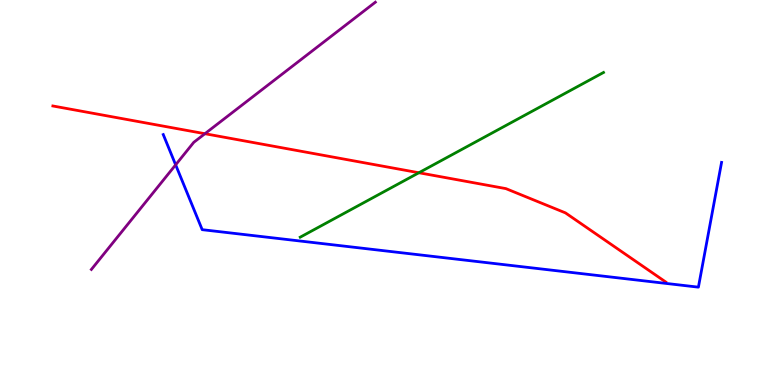[{'lines': ['blue', 'red'], 'intersections': []}, {'lines': ['green', 'red'], 'intersections': [{'x': 5.4, 'y': 5.51}]}, {'lines': ['purple', 'red'], 'intersections': [{'x': 2.64, 'y': 6.53}]}, {'lines': ['blue', 'green'], 'intersections': []}, {'lines': ['blue', 'purple'], 'intersections': [{'x': 2.27, 'y': 5.72}]}, {'lines': ['green', 'purple'], 'intersections': []}]